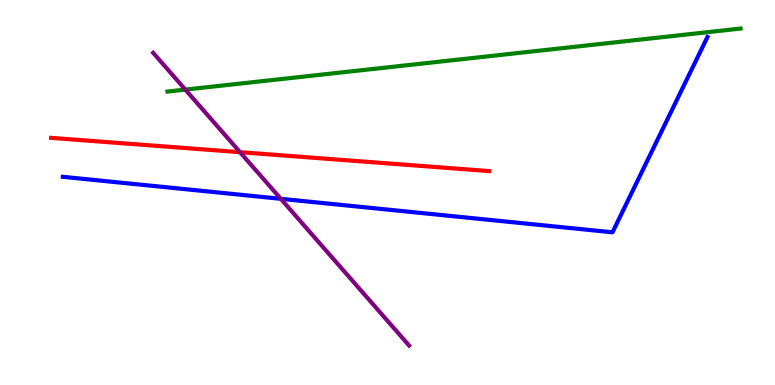[{'lines': ['blue', 'red'], 'intersections': []}, {'lines': ['green', 'red'], 'intersections': []}, {'lines': ['purple', 'red'], 'intersections': [{'x': 3.1, 'y': 6.05}]}, {'lines': ['blue', 'green'], 'intersections': []}, {'lines': ['blue', 'purple'], 'intersections': [{'x': 3.62, 'y': 4.84}]}, {'lines': ['green', 'purple'], 'intersections': [{'x': 2.39, 'y': 7.67}]}]